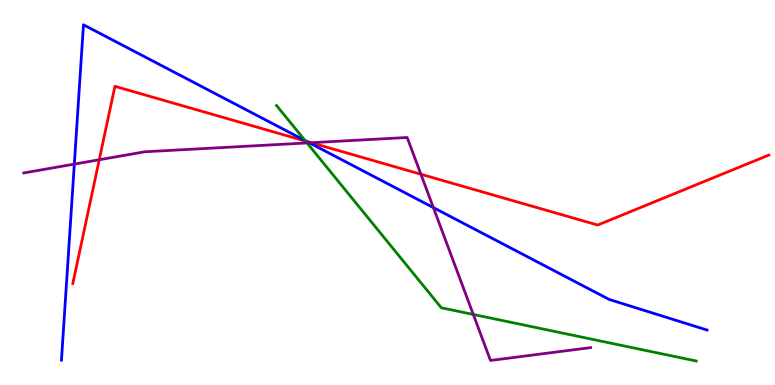[{'lines': ['blue', 'red'], 'intersections': [{'x': 3.96, 'y': 6.33}]}, {'lines': ['green', 'red'], 'intersections': [{'x': 3.94, 'y': 6.34}]}, {'lines': ['purple', 'red'], 'intersections': [{'x': 1.28, 'y': 5.85}, {'x': 4.02, 'y': 6.29}, {'x': 5.43, 'y': 5.47}]}, {'lines': ['blue', 'green'], 'intersections': [{'x': 3.94, 'y': 6.35}]}, {'lines': ['blue', 'purple'], 'intersections': [{'x': 0.959, 'y': 5.74}, {'x': 3.99, 'y': 6.29}, {'x': 5.59, 'y': 4.61}]}, {'lines': ['green', 'purple'], 'intersections': [{'x': 3.96, 'y': 6.29}, {'x': 6.11, 'y': 1.83}]}]